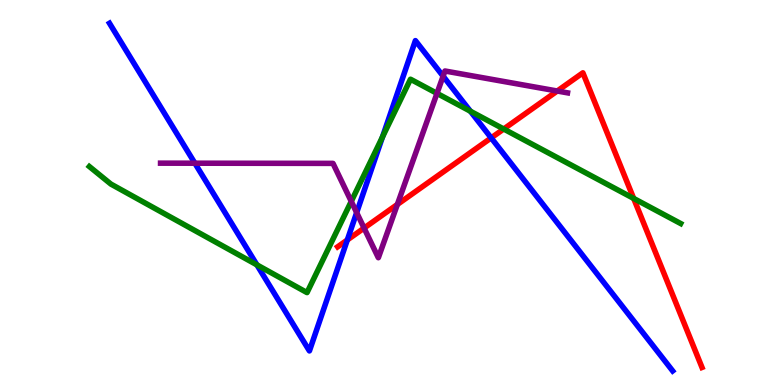[{'lines': ['blue', 'red'], 'intersections': [{'x': 4.48, 'y': 3.77}, {'x': 6.34, 'y': 6.42}]}, {'lines': ['green', 'red'], 'intersections': [{'x': 6.5, 'y': 6.65}, {'x': 8.18, 'y': 4.85}]}, {'lines': ['purple', 'red'], 'intersections': [{'x': 4.7, 'y': 4.08}, {'x': 5.13, 'y': 4.69}, {'x': 7.19, 'y': 7.64}]}, {'lines': ['blue', 'green'], 'intersections': [{'x': 3.32, 'y': 3.12}, {'x': 4.94, 'y': 6.44}, {'x': 6.07, 'y': 7.11}]}, {'lines': ['blue', 'purple'], 'intersections': [{'x': 2.51, 'y': 5.76}, {'x': 4.6, 'y': 4.48}, {'x': 5.72, 'y': 8.02}]}, {'lines': ['green', 'purple'], 'intersections': [{'x': 4.53, 'y': 4.77}, {'x': 5.64, 'y': 7.57}]}]